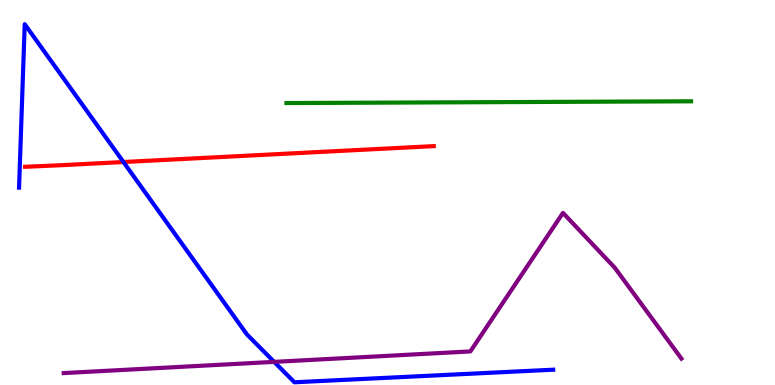[{'lines': ['blue', 'red'], 'intersections': [{'x': 1.59, 'y': 5.79}]}, {'lines': ['green', 'red'], 'intersections': []}, {'lines': ['purple', 'red'], 'intersections': []}, {'lines': ['blue', 'green'], 'intersections': []}, {'lines': ['blue', 'purple'], 'intersections': [{'x': 3.54, 'y': 0.601}]}, {'lines': ['green', 'purple'], 'intersections': []}]